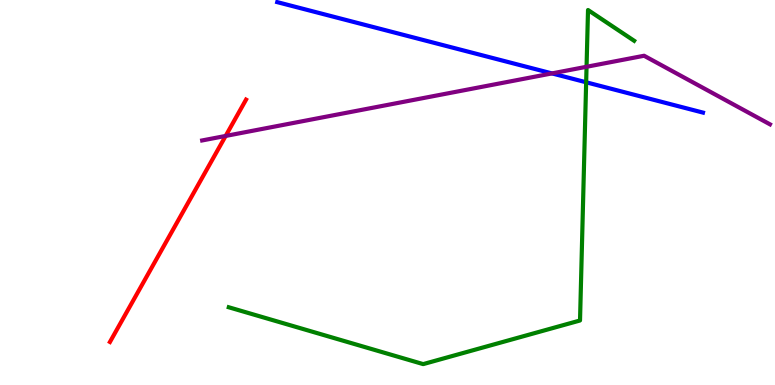[{'lines': ['blue', 'red'], 'intersections': []}, {'lines': ['green', 'red'], 'intersections': []}, {'lines': ['purple', 'red'], 'intersections': [{'x': 2.91, 'y': 6.47}]}, {'lines': ['blue', 'green'], 'intersections': [{'x': 7.56, 'y': 7.86}]}, {'lines': ['blue', 'purple'], 'intersections': [{'x': 7.12, 'y': 8.09}]}, {'lines': ['green', 'purple'], 'intersections': [{'x': 7.57, 'y': 8.27}]}]